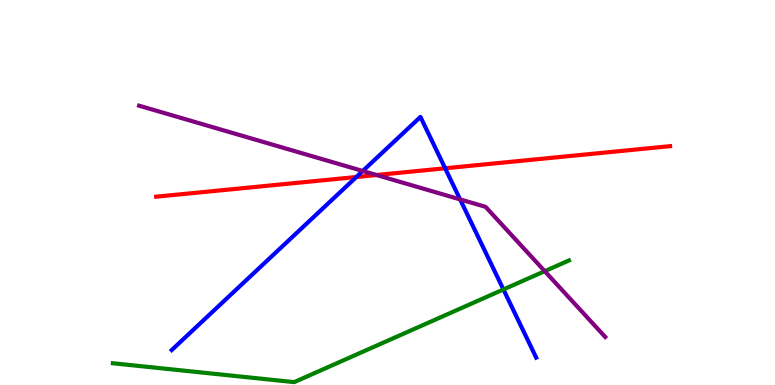[{'lines': ['blue', 'red'], 'intersections': [{'x': 4.6, 'y': 5.4}, {'x': 5.74, 'y': 5.63}]}, {'lines': ['green', 'red'], 'intersections': []}, {'lines': ['purple', 'red'], 'intersections': [{'x': 4.86, 'y': 5.45}]}, {'lines': ['blue', 'green'], 'intersections': [{'x': 6.5, 'y': 2.48}]}, {'lines': ['blue', 'purple'], 'intersections': [{'x': 4.68, 'y': 5.56}, {'x': 5.94, 'y': 4.82}]}, {'lines': ['green', 'purple'], 'intersections': [{'x': 7.03, 'y': 2.96}]}]